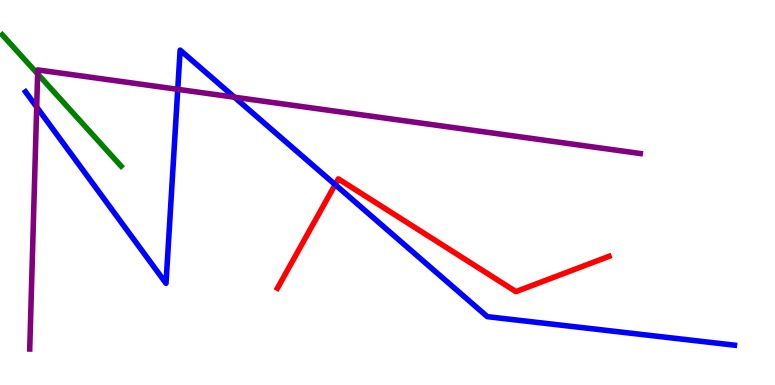[{'lines': ['blue', 'red'], 'intersections': [{'x': 4.32, 'y': 5.21}]}, {'lines': ['green', 'red'], 'intersections': []}, {'lines': ['purple', 'red'], 'intersections': []}, {'lines': ['blue', 'green'], 'intersections': []}, {'lines': ['blue', 'purple'], 'intersections': [{'x': 0.473, 'y': 7.22}, {'x': 2.29, 'y': 7.68}, {'x': 3.02, 'y': 7.48}]}, {'lines': ['green', 'purple'], 'intersections': [{'x': 0.486, 'y': 8.08}]}]